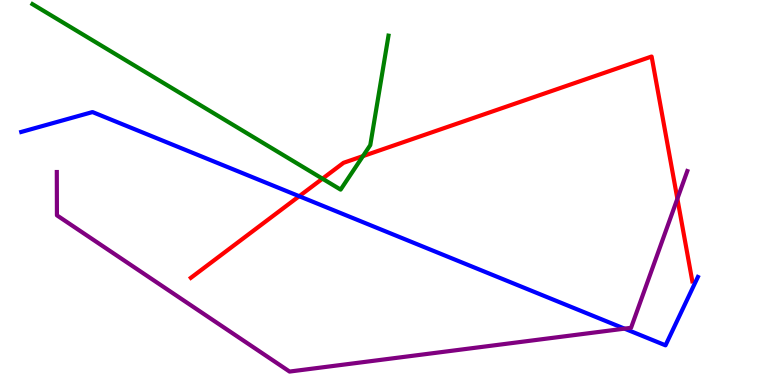[{'lines': ['blue', 'red'], 'intersections': [{'x': 3.86, 'y': 4.9}]}, {'lines': ['green', 'red'], 'intersections': [{'x': 4.16, 'y': 5.36}, {'x': 4.68, 'y': 5.95}]}, {'lines': ['purple', 'red'], 'intersections': [{'x': 8.74, 'y': 4.84}]}, {'lines': ['blue', 'green'], 'intersections': []}, {'lines': ['blue', 'purple'], 'intersections': [{'x': 8.06, 'y': 1.46}]}, {'lines': ['green', 'purple'], 'intersections': []}]